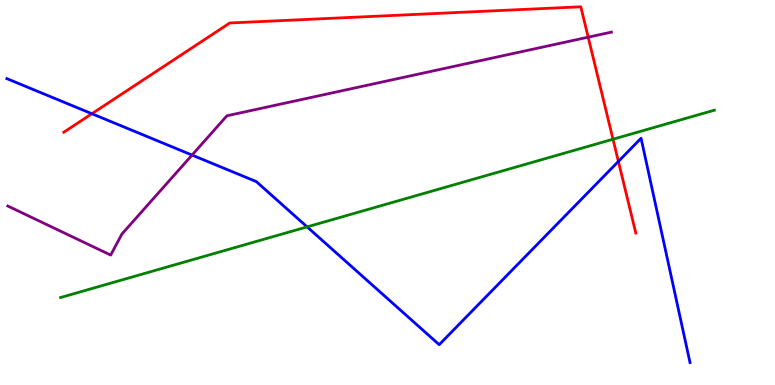[{'lines': ['blue', 'red'], 'intersections': [{'x': 1.19, 'y': 7.05}, {'x': 7.98, 'y': 5.81}]}, {'lines': ['green', 'red'], 'intersections': [{'x': 7.91, 'y': 6.38}]}, {'lines': ['purple', 'red'], 'intersections': [{'x': 7.59, 'y': 9.03}]}, {'lines': ['blue', 'green'], 'intersections': [{'x': 3.96, 'y': 4.11}]}, {'lines': ['blue', 'purple'], 'intersections': [{'x': 2.48, 'y': 5.97}]}, {'lines': ['green', 'purple'], 'intersections': []}]